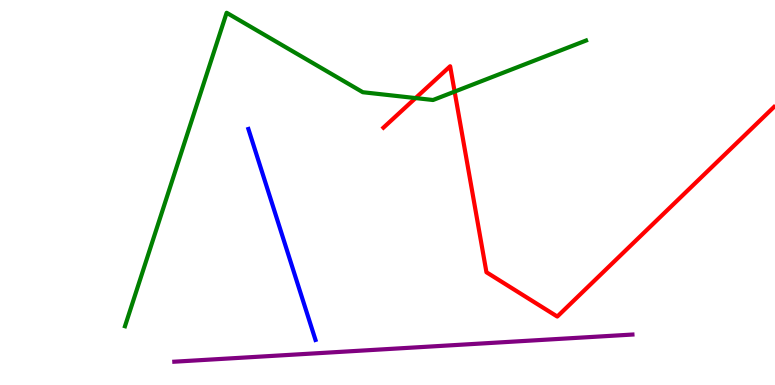[{'lines': ['blue', 'red'], 'intersections': []}, {'lines': ['green', 'red'], 'intersections': [{'x': 5.36, 'y': 7.45}, {'x': 5.87, 'y': 7.62}]}, {'lines': ['purple', 'red'], 'intersections': []}, {'lines': ['blue', 'green'], 'intersections': []}, {'lines': ['blue', 'purple'], 'intersections': []}, {'lines': ['green', 'purple'], 'intersections': []}]